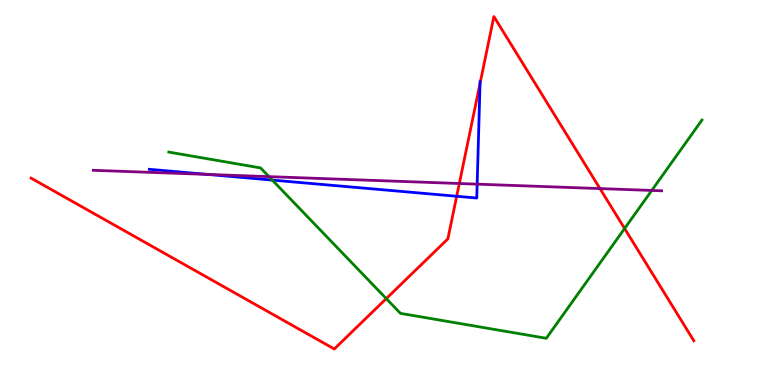[{'lines': ['blue', 'red'], 'intersections': [{'x': 5.89, 'y': 4.9}, {'x': 6.19, 'y': 7.84}]}, {'lines': ['green', 'red'], 'intersections': [{'x': 4.98, 'y': 2.24}, {'x': 8.06, 'y': 4.06}]}, {'lines': ['purple', 'red'], 'intersections': [{'x': 5.93, 'y': 5.23}, {'x': 7.74, 'y': 5.1}]}, {'lines': ['blue', 'green'], 'intersections': [{'x': 3.51, 'y': 5.32}]}, {'lines': ['blue', 'purple'], 'intersections': [{'x': 2.68, 'y': 5.47}, {'x': 6.16, 'y': 5.22}]}, {'lines': ['green', 'purple'], 'intersections': [{'x': 3.47, 'y': 5.41}, {'x': 8.41, 'y': 5.05}]}]